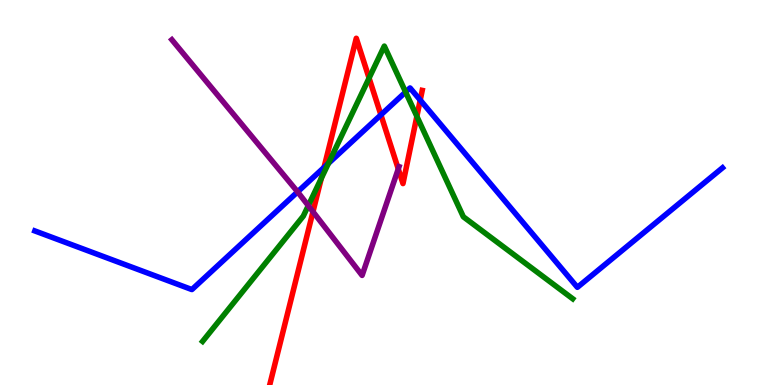[{'lines': ['blue', 'red'], 'intersections': [{'x': 4.18, 'y': 5.65}, {'x': 4.91, 'y': 7.02}, {'x': 5.42, 'y': 7.4}]}, {'lines': ['green', 'red'], 'intersections': [{'x': 4.15, 'y': 5.37}, {'x': 4.76, 'y': 7.97}, {'x': 5.38, 'y': 6.98}]}, {'lines': ['purple', 'red'], 'intersections': [{'x': 4.04, 'y': 4.5}, {'x': 5.14, 'y': 5.61}]}, {'lines': ['blue', 'green'], 'intersections': [{'x': 4.24, 'y': 5.76}, {'x': 5.23, 'y': 7.61}]}, {'lines': ['blue', 'purple'], 'intersections': [{'x': 3.84, 'y': 5.02}]}, {'lines': ['green', 'purple'], 'intersections': [{'x': 3.98, 'y': 4.66}]}]